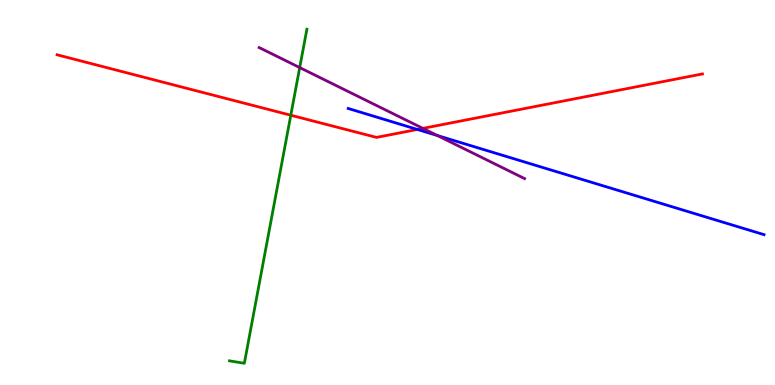[{'lines': ['blue', 'red'], 'intersections': [{'x': 5.39, 'y': 6.64}]}, {'lines': ['green', 'red'], 'intersections': [{'x': 3.75, 'y': 7.01}]}, {'lines': ['purple', 'red'], 'intersections': [{'x': 5.46, 'y': 6.67}]}, {'lines': ['blue', 'green'], 'intersections': []}, {'lines': ['blue', 'purple'], 'intersections': [{'x': 5.64, 'y': 6.48}]}, {'lines': ['green', 'purple'], 'intersections': [{'x': 3.87, 'y': 8.24}]}]